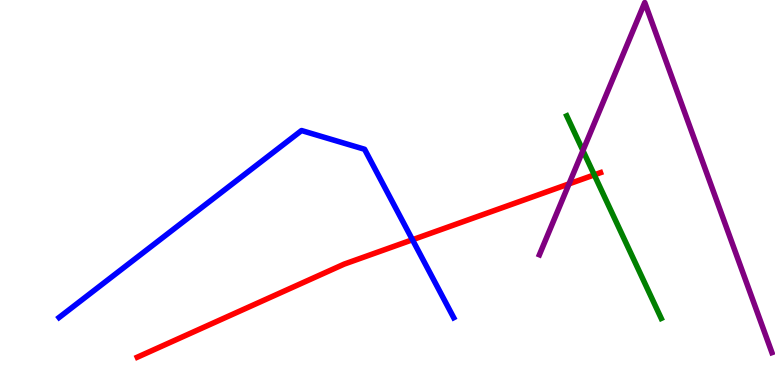[{'lines': ['blue', 'red'], 'intersections': [{'x': 5.32, 'y': 3.77}]}, {'lines': ['green', 'red'], 'intersections': [{'x': 7.67, 'y': 5.46}]}, {'lines': ['purple', 'red'], 'intersections': [{'x': 7.34, 'y': 5.22}]}, {'lines': ['blue', 'green'], 'intersections': []}, {'lines': ['blue', 'purple'], 'intersections': []}, {'lines': ['green', 'purple'], 'intersections': [{'x': 7.52, 'y': 6.09}]}]